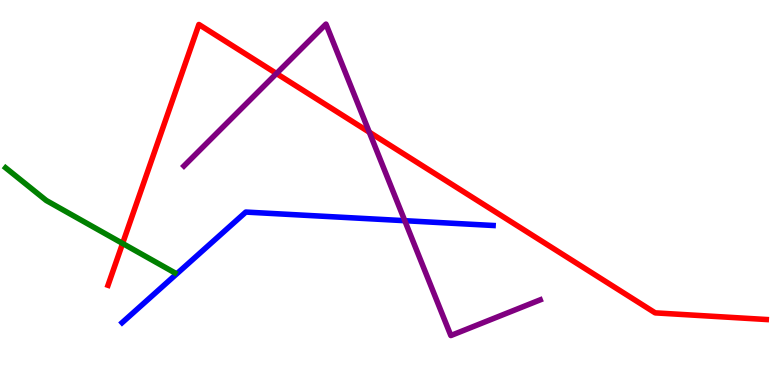[{'lines': ['blue', 'red'], 'intersections': []}, {'lines': ['green', 'red'], 'intersections': [{'x': 1.58, 'y': 3.68}]}, {'lines': ['purple', 'red'], 'intersections': [{'x': 3.57, 'y': 8.09}, {'x': 4.77, 'y': 6.57}]}, {'lines': ['blue', 'green'], 'intersections': []}, {'lines': ['blue', 'purple'], 'intersections': [{'x': 5.22, 'y': 4.27}]}, {'lines': ['green', 'purple'], 'intersections': []}]